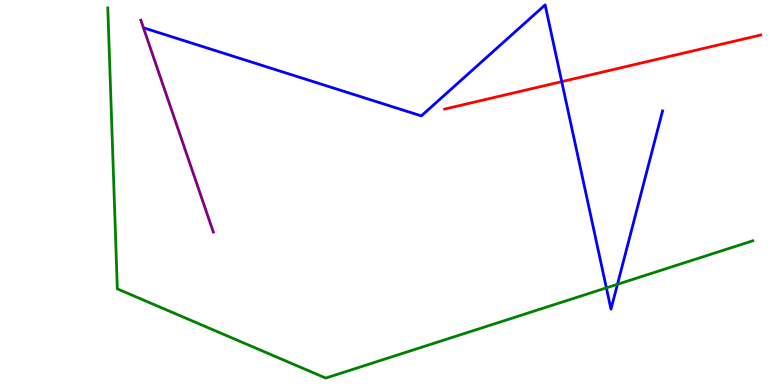[{'lines': ['blue', 'red'], 'intersections': [{'x': 7.25, 'y': 7.88}]}, {'lines': ['green', 'red'], 'intersections': []}, {'lines': ['purple', 'red'], 'intersections': []}, {'lines': ['blue', 'green'], 'intersections': [{'x': 7.82, 'y': 2.52}, {'x': 7.97, 'y': 2.62}]}, {'lines': ['blue', 'purple'], 'intersections': []}, {'lines': ['green', 'purple'], 'intersections': []}]